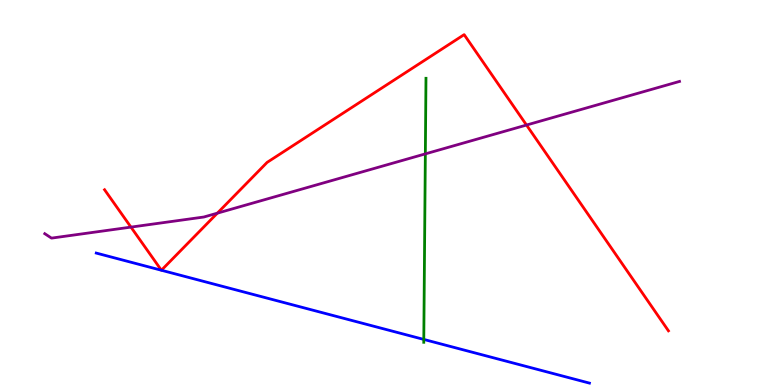[{'lines': ['blue', 'red'], 'intersections': []}, {'lines': ['green', 'red'], 'intersections': []}, {'lines': ['purple', 'red'], 'intersections': [{'x': 1.69, 'y': 4.1}, {'x': 2.8, 'y': 4.46}, {'x': 6.79, 'y': 6.75}]}, {'lines': ['blue', 'green'], 'intersections': [{'x': 5.47, 'y': 1.18}]}, {'lines': ['blue', 'purple'], 'intersections': []}, {'lines': ['green', 'purple'], 'intersections': [{'x': 5.49, 'y': 6.0}]}]